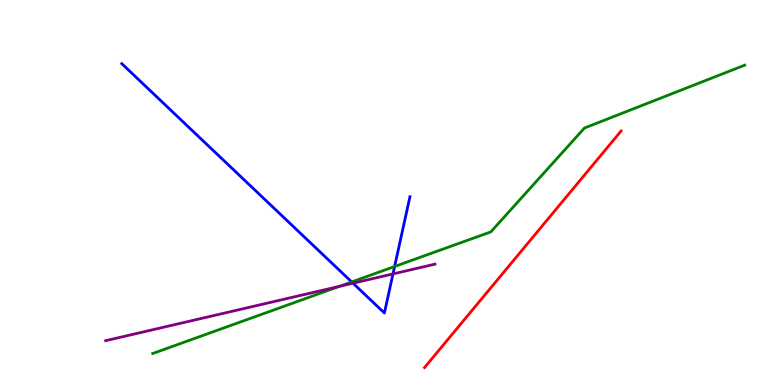[{'lines': ['blue', 'red'], 'intersections': []}, {'lines': ['green', 'red'], 'intersections': []}, {'lines': ['purple', 'red'], 'intersections': []}, {'lines': ['blue', 'green'], 'intersections': [{'x': 4.54, 'y': 2.68}, {'x': 5.09, 'y': 3.08}]}, {'lines': ['blue', 'purple'], 'intersections': [{'x': 4.56, 'y': 2.64}, {'x': 5.07, 'y': 2.89}]}, {'lines': ['green', 'purple'], 'intersections': [{'x': 4.38, 'y': 2.56}]}]